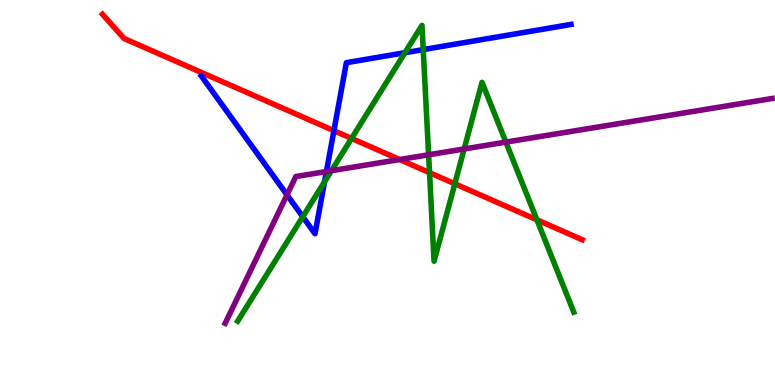[{'lines': ['blue', 'red'], 'intersections': [{'x': 4.31, 'y': 6.61}]}, {'lines': ['green', 'red'], 'intersections': [{'x': 4.54, 'y': 6.4}, {'x': 5.54, 'y': 5.52}, {'x': 5.87, 'y': 5.23}, {'x': 6.93, 'y': 4.29}]}, {'lines': ['purple', 'red'], 'intersections': [{'x': 5.16, 'y': 5.86}]}, {'lines': ['blue', 'green'], 'intersections': [{'x': 3.91, 'y': 4.37}, {'x': 4.19, 'y': 5.28}, {'x': 5.23, 'y': 8.63}, {'x': 5.46, 'y': 8.71}]}, {'lines': ['blue', 'purple'], 'intersections': [{'x': 3.7, 'y': 4.94}, {'x': 4.21, 'y': 5.54}]}, {'lines': ['green', 'purple'], 'intersections': [{'x': 4.28, 'y': 5.57}, {'x': 5.53, 'y': 5.98}, {'x': 5.99, 'y': 6.13}, {'x': 6.53, 'y': 6.31}]}]